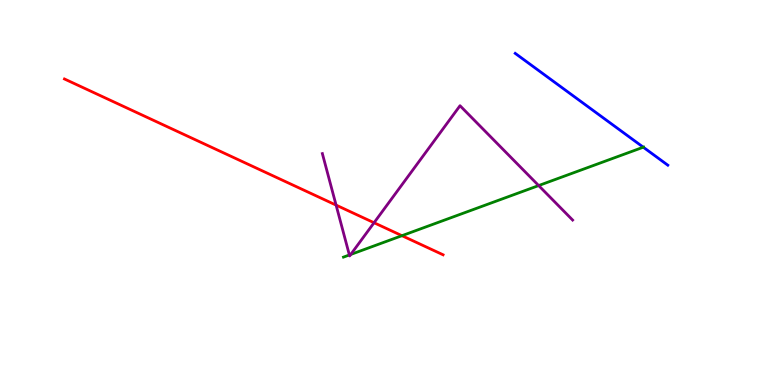[{'lines': ['blue', 'red'], 'intersections': []}, {'lines': ['green', 'red'], 'intersections': [{'x': 5.19, 'y': 3.88}]}, {'lines': ['purple', 'red'], 'intersections': [{'x': 4.34, 'y': 4.67}, {'x': 4.83, 'y': 4.21}]}, {'lines': ['blue', 'green'], 'intersections': [{'x': 8.3, 'y': 6.18}]}, {'lines': ['blue', 'purple'], 'intersections': []}, {'lines': ['green', 'purple'], 'intersections': [{'x': 4.51, 'y': 3.38}, {'x': 4.53, 'y': 3.39}, {'x': 6.95, 'y': 5.18}]}]